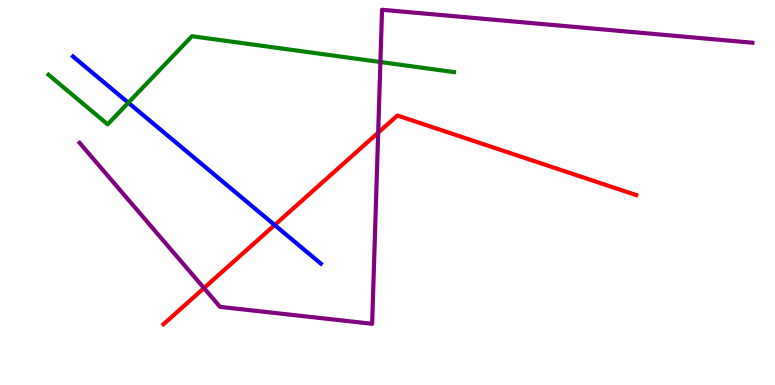[{'lines': ['blue', 'red'], 'intersections': [{'x': 3.54, 'y': 4.16}]}, {'lines': ['green', 'red'], 'intersections': []}, {'lines': ['purple', 'red'], 'intersections': [{'x': 2.63, 'y': 2.52}, {'x': 4.88, 'y': 6.55}]}, {'lines': ['blue', 'green'], 'intersections': [{'x': 1.66, 'y': 7.33}]}, {'lines': ['blue', 'purple'], 'intersections': []}, {'lines': ['green', 'purple'], 'intersections': [{'x': 4.91, 'y': 8.39}]}]